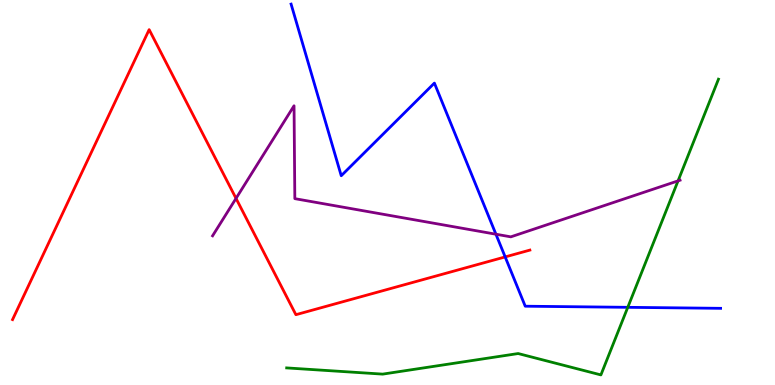[{'lines': ['blue', 'red'], 'intersections': [{'x': 6.52, 'y': 3.33}]}, {'lines': ['green', 'red'], 'intersections': []}, {'lines': ['purple', 'red'], 'intersections': [{'x': 3.05, 'y': 4.85}]}, {'lines': ['blue', 'green'], 'intersections': [{'x': 8.1, 'y': 2.02}]}, {'lines': ['blue', 'purple'], 'intersections': [{'x': 6.4, 'y': 3.92}]}, {'lines': ['green', 'purple'], 'intersections': [{'x': 8.75, 'y': 5.3}]}]